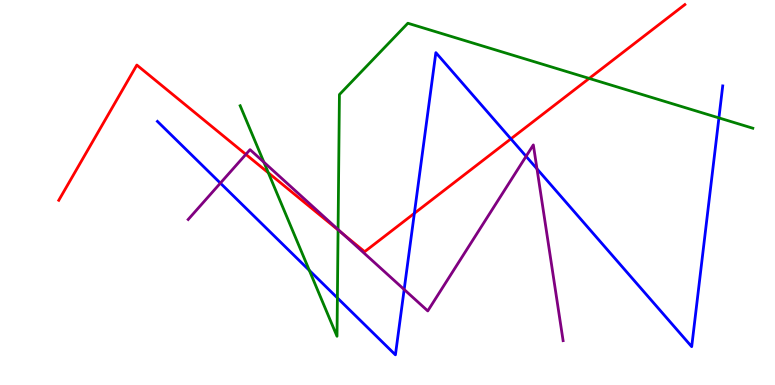[{'lines': ['blue', 'red'], 'intersections': [{'x': 5.35, 'y': 4.46}, {'x': 6.59, 'y': 6.39}]}, {'lines': ['green', 'red'], 'intersections': [{'x': 3.46, 'y': 5.51}, {'x': 4.36, 'y': 4.03}, {'x': 7.6, 'y': 7.96}]}, {'lines': ['purple', 'red'], 'intersections': [{'x': 3.17, 'y': 5.99}, {'x': 4.42, 'y': 3.93}]}, {'lines': ['blue', 'green'], 'intersections': [{'x': 3.99, 'y': 2.98}, {'x': 4.35, 'y': 2.26}, {'x': 9.28, 'y': 6.94}]}, {'lines': ['blue', 'purple'], 'intersections': [{'x': 2.84, 'y': 5.24}, {'x': 5.22, 'y': 2.48}, {'x': 6.79, 'y': 5.94}, {'x': 6.93, 'y': 5.61}]}, {'lines': ['green', 'purple'], 'intersections': [{'x': 3.41, 'y': 5.79}, {'x': 4.36, 'y': 4.04}]}]